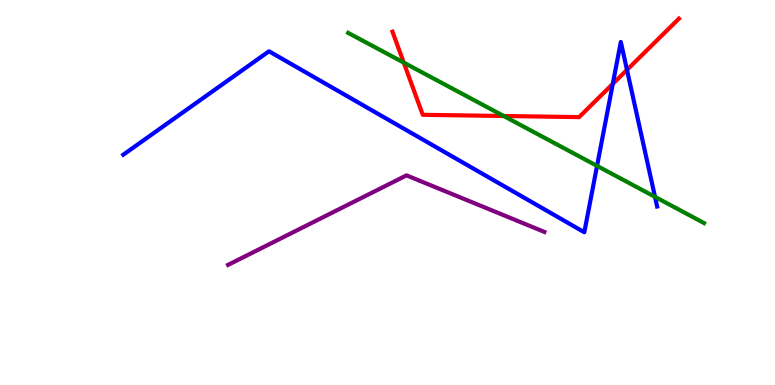[{'lines': ['blue', 'red'], 'intersections': [{'x': 7.91, 'y': 7.82}, {'x': 8.09, 'y': 8.18}]}, {'lines': ['green', 'red'], 'intersections': [{'x': 5.21, 'y': 8.37}, {'x': 6.5, 'y': 6.99}]}, {'lines': ['purple', 'red'], 'intersections': []}, {'lines': ['blue', 'green'], 'intersections': [{'x': 7.7, 'y': 5.69}, {'x': 8.45, 'y': 4.89}]}, {'lines': ['blue', 'purple'], 'intersections': []}, {'lines': ['green', 'purple'], 'intersections': []}]